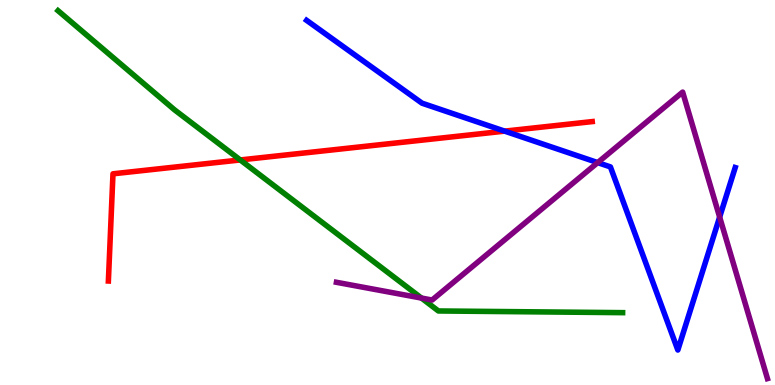[{'lines': ['blue', 'red'], 'intersections': [{'x': 6.51, 'y': 6.59}]}, {'lines': ['green', 'red'], 'intersections': [{'x': 3.1, 'y': 5.85}]}, {'lines': ['purple', 'red'], 'intersections': []}, {'lines': ['blue', 'green'], 'intersections': []}, {'lines': ['blue', 'purple'], 'intersections': [{'x': 7.71, 'y': 5.78}, {'x': 9.29, 'y': 4.36}]}, {'lines': ['green', 'purple'], 'intersections': [{'x': 5.44, 'y': 2.26}]}]